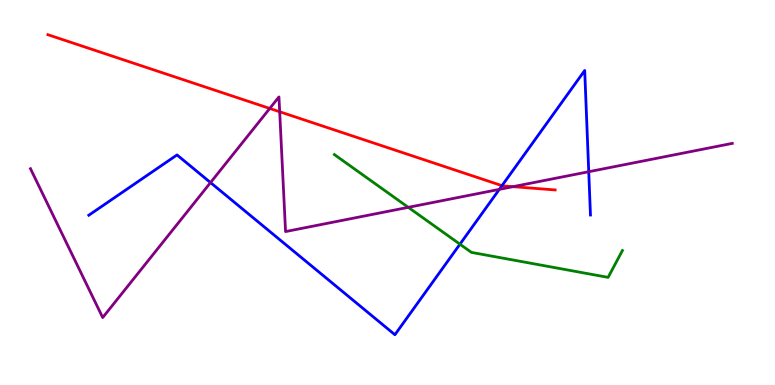[{'lines': ['blue', 'red'], 'intersections': [{'x': 6.48, 'y': 5.18}]}, {'lines': ['green', 'red'], 'intersections': []}, {'lines': ['purple', 'red'], 'intersections': [{'x': 3.48, 'y': 7.18}, {'x': 3.61, 'y': 7.1}, {'x': 6.62, 'y': 5.15}]}, {'lines': ['blue', 'green'], 'intersections': [{'x': 5.93, 'y': 3.66}]}, {'lines': ['blue', 'purple'], 'intersections': [{'x': 2.72, 'y': 5.26}, {'x': 6.44, 'y': 5.08}, {'x': 7.6, 'y': 5.54}]}, {'lines': ['green', 'purple'], 'intersections': [{'x': 5.27, 'y': 4.61}]}]